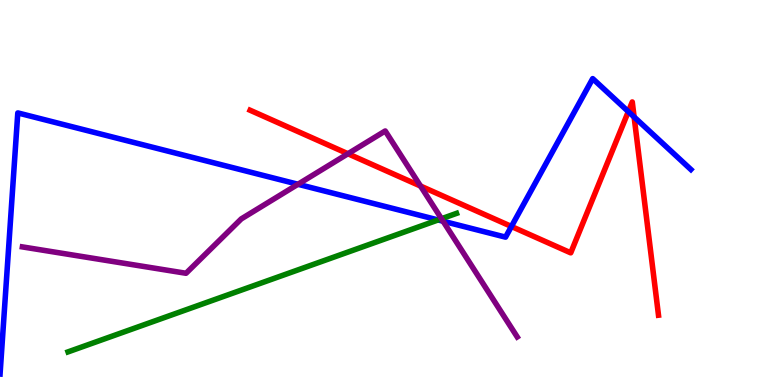[{'lines': ['blue', 'red'], 'intersections': [{'x': 6.6, 'y': 4.12}, {'x': 8.11, 'y': 7.1}, {'x': 8.18, 'y': 6.96}]}, {'lines': ['green', 'red'], 'intersections': []}, {'lines': ['purple', 'red'], 'intersections': [{'x': 4.49, 'y': 6.01}, {'x': 5.43, 'y': 5.17}]}, {'lines': ['blue', 'green'], 'intersections': [{'x': 5.65, 'y': 4.29}]}, {'lines': ['blue', 'purple'], 'intersections': [{'x': 3.84, 'y': 5.21}, {'x': 5.72, 'y': 4.25}]}, {'lines': ['green', 'purple'], 'intersections': [{'x': 5.7, 'y': 4.32}]}]